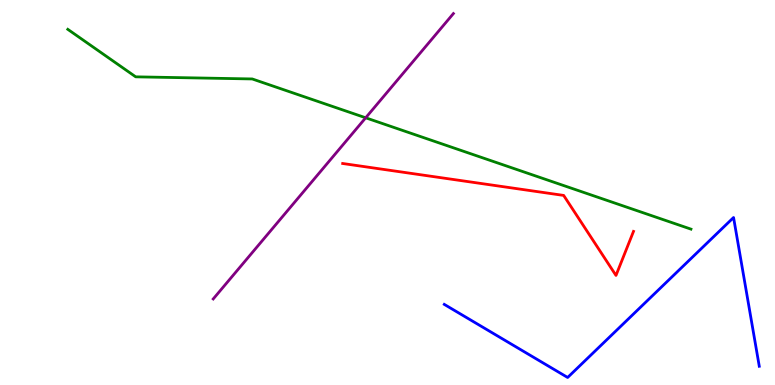[{'lines': ['blue', 'red'], 'intersections': []}, {'lines': ['green', 'red'], 'intersections': []}, {'lines': ['purple', 'red'], 'intersections': []}, {'lines': ['blue', 'green'], 'intersections': []}, {'lines': ['blue', 'purple'], 'intersections': []}, {'lines': ['green', 'purple'], 'intersections': [{'x': 4.72, 'y': 6.94}]}]